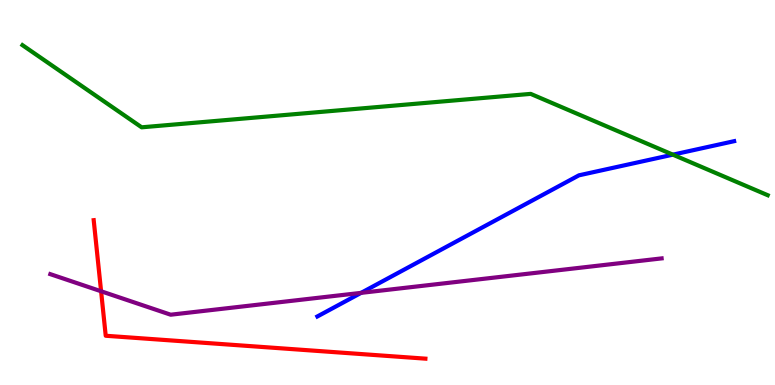[{'lines': ['blue', 'red'], 'intersections': []}, {'lines': ['green', 'red'], 'intersections': []}, {'lines': ['purple', 'red'], 'intersections': [{'x': 1.3, 'y': 2.43}]}, {'lines': ['blue', 'green'], 'intersections': [{'x': 8.68, 'y': 5.98}]}, {'lines': ['blue', 'purple'], 'intersections': [{'x': 4.66, 'y': 2.39}]}, {'lines': ['green', 'purple'], 'intersections': []}]